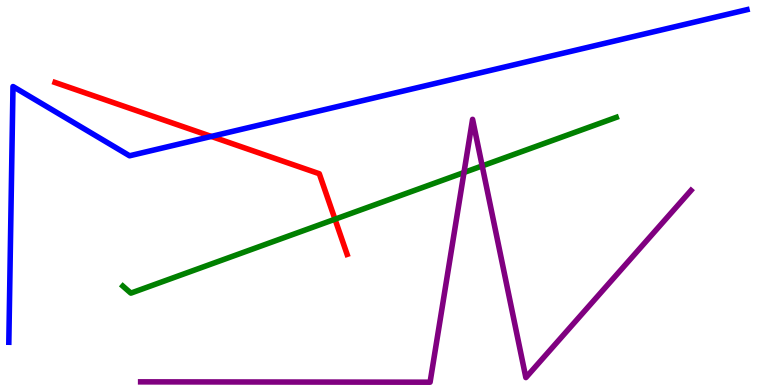[{'lines': ['blue', 'red'], 'intersections': [{'x': 2.73, 'y': 6.46}]}, {'lines': ['green', 'red'], 'intersections': [{'x': 4.32, 'y': 4.31}]}, {'lines': ['purple', 'red'], 'intersections': []}, {'lines': ['blue', 'green'], 'intersections': []}, {'lines': ['blue', 'purple'], 'intersections': []}, {'lines': ['green', 'purple'], 'intersections': [{'x': 5.99, 'y': 5.52}, {'x': 6.22, 'y': 5.69}]}]